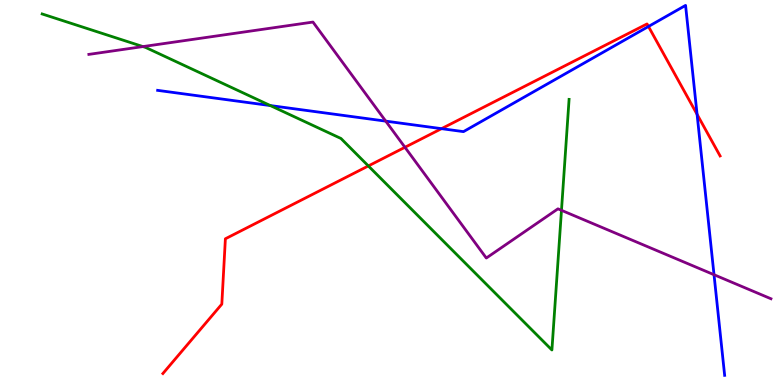[{'lines': ['blue', 'red'], 'intersections': [{'x': 5.7, 'y': 6.66}, {'x': 8.37, 'y': 9.31}, {'x': 8.99, 'y': 7.03}]}, {'lines': ['green', 'red'], 'intersections': [{'x': 4.75, 'y': 5.69}]}, {'lines': ['purple', 'red'], 'intersections': [{'x': 5.23, 'y': 6.17}]}, {'lines': ['blue', 'green'], 'intersections': [{'x': 3.49, 'y': 7.26}]}, {'lines': ['blue', 'purple'], 'intersections': [{'x': 4.98, 'y': 6.85}, {'x': 9.21, 'y': 2.86}]}, {'lines': ['green', 'purple'], 'intersections': [{'x': 1.84, 'y': 8.79}, {'x': 7.24, 'y': 4.54}]}]